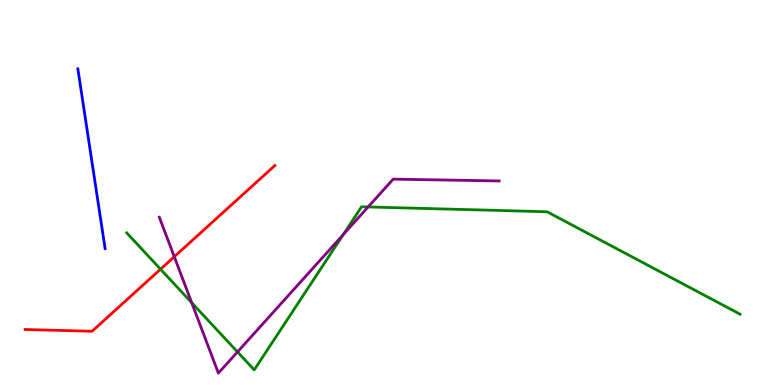[{'lines': ['blue', 'red'], 'intersections': []}, {'lines': ['green', 'red'], 'intersections': [{'x': 2.07, 'y': 3.01}]}, {'lines': ['purple', 'red'], 'intersections': [{'x': 2.25, 'y': 3.33}]}, {'lines': ['blue', 'green'], 'intersections': []}, {'lines': ['blue', 'purple'], 'intersections': []}, {'lines': ['green', 'purple'], 'intersections': [{'x': 2.47, 'y': 2.14}, {'x': 3.06, 'y': 0.859}, {'x': 4.43, 'y': 3.91}, {'x': 4.75, 'y': 4.62}]}]